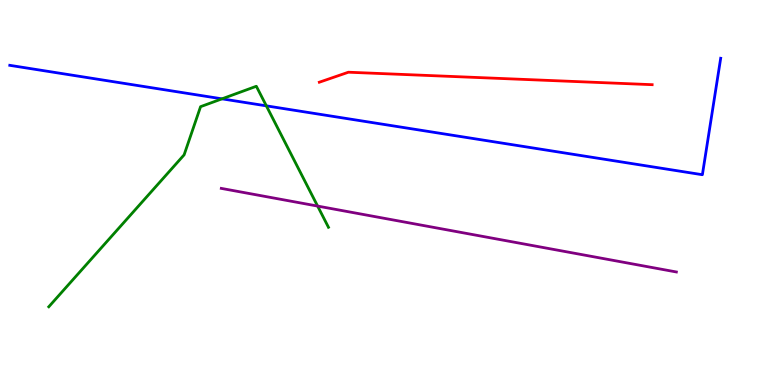[{'lines': ['blue', 'red'], 'intersections': []}, {'lines': ['green', 'red'], 'intersections': []}, {'lines': ['purple', 'red'], 'intersections': []}, {'lines': ['blue', 'green'], 'intersections': [{'x': 2.86, 'y': 7.43}, {'x': 3.44, 'y': 7.25}]}, {'lines': ['blue', 'purple'], 'intersections': []}, {'lines': ['green', 'purple'], 'intersections': [{'x': 4.1, 'y': 4.65}]}]